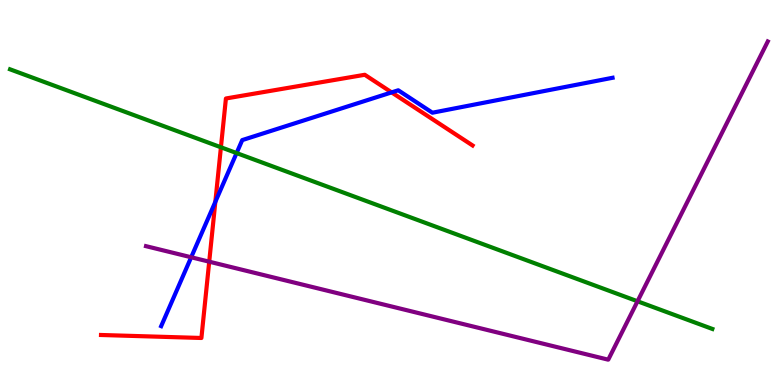[{'lines': ['blue', 'red'], 'intersections': [{'x': 2.78, 'y': 4.76}, {'x': 5.05, 'y': 7.6}]}, {'lines': ['green', 'red'], 'intersections': [{'x': 2.85, 'y': 6.17}]}, {'lines': ['purple', 'red'], 'intersections': [{'x': 2.7, 'y': 3.2}]}, {'lines': ['blue', 'green'], 'intersections': [{'x': 3.05, 'y': 6.02}]}, {'lines': ['blue', 'purple'], 'intersections': [{'x': 2.47, 'y': 3.32}]}, {'lines': ['green', 'purple'], 'intersections': [{'x': 8.23, 'y': 2.17}]}]